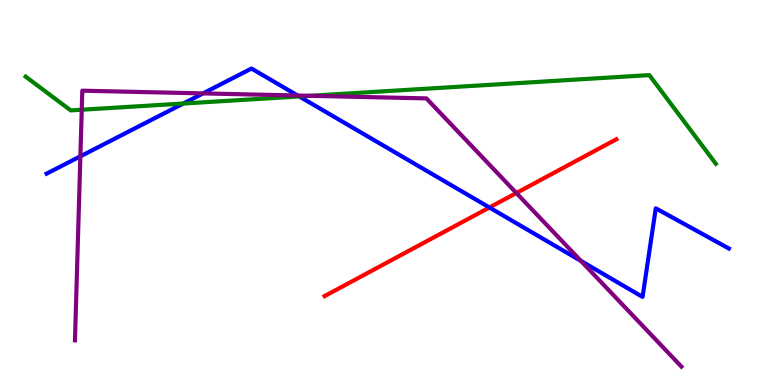[{'lines': ['blue', 'red'], 'intersections': [{'x': 6.32, 'y': 4.61}]}, {'lines': ['green', 'red'], 'intersections': []}, {'lines': ['purple', 'red'], 'intersections': [{'x': 6.66, 'y': 4.99}]}, {'lines': ['blue', 'green'], 'intersections': [{'x': 2.37, 'y': 7.31}, {'x': 3.86, 'y': 7.49}]}, {'lines': ['blue', 'purple'], 'intersections': [{'x': 1.04, 'y': 5.94}, {'x': 2.62, 'y': 7.57}, {'x': 3.84, 'y': 7.52}, {'x': 7.5, 'y': 3.22}]}, {'lines': ['green', 'purple'], 'intersections': [{'x': 1.05, 'y': 7.15}, {'x': 4.0, 'y': 7.51}]}]